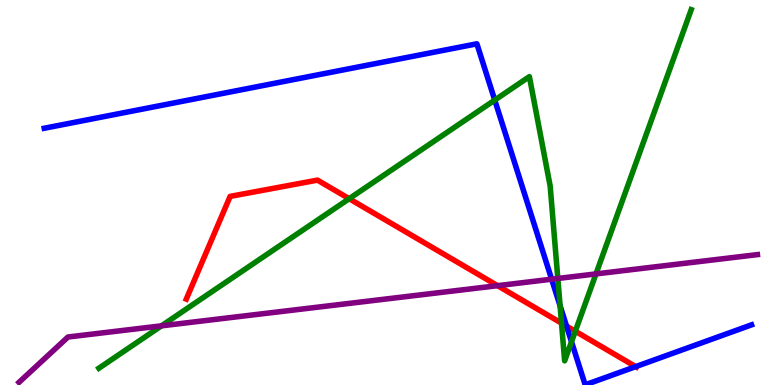[{'lines': ['blue', 'red'], 'intersections': [{'x': 7.31, 'y': 1.53}, {'x': 8.2, 'y': 0.477}]}, {'lines': ['green', 'red'], 'intersections': [{'x': 4.51, 'y': 4.84}, {'x': 7.25, 'y': 1.61}, {'x': 7.42, 'y': 1.4}]}, {'lines': ['purple', 'red'], 'intersections': [{'x': 6.42, 'y': 2.58}]}, {'lines': ['blue', 'green'], 'intersections': [{'x': 6.38, 'y': 7.4}, {'x': 7.23, 'y': 2.06}, {'x': 7.37, 'y': 1.12}]}, {'lines': ['blue', 'purple'], 'intersections': [{'x': 7.12, 'y': 2.75}]}, {'lines': ['green', 'purple'], 'intersections': [{'x': 2.08, 'y': 1.54}, {'x': 7.2, 'y': 2.77}, {'x': 7.69, 'y': 2.89}]}]